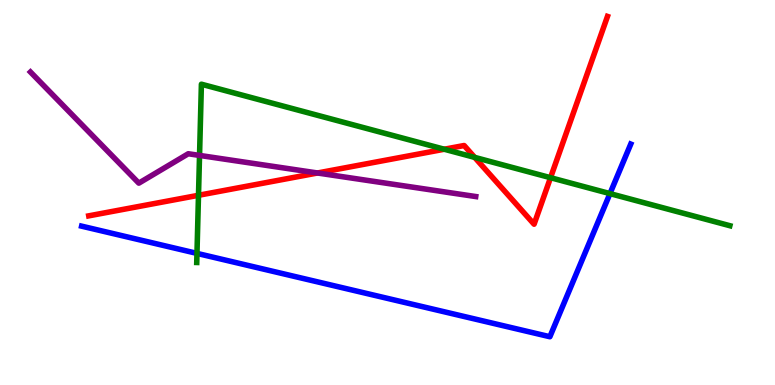[{'lines': ['blue', 'red'], 'intersections': []}, {'lines': ['green', 'red'], 'intersections': [{'x': 2.56, 'y': 4.93}, {'x': 5.73, 'y': 6.12}, {'x': 6.12, 'y': 5.91}, {'x': 7.1, 'y': 5.38}]}, {'lines': ['purple', 'red'], 'intersections': [{'x': 4.1, 'y': 5.51}]}, {'lines': ['blue', 'green'], 'intersections': [{'x': 2.54, 'y': 3.42}, {'x': 7.87, 'y': 4.97}]}, {'lines': ['blue', 'purple'], 'intersections': []}, {'lines': ['green', 'purple'], 'intersections': [{'x': 2.57, 'y': 5.96}]}]